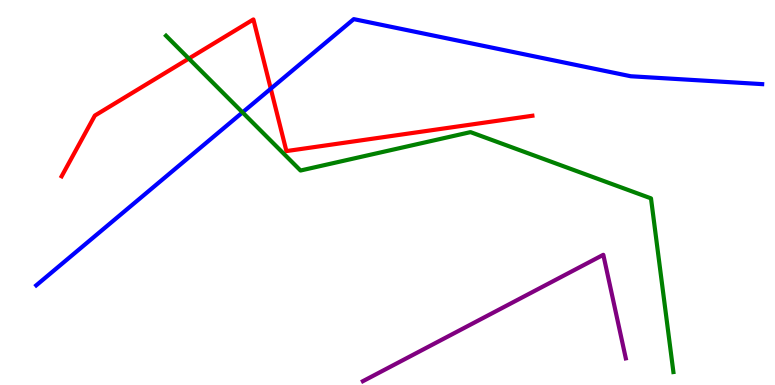[{'lines': ['blue', 'red'], 'intersections': [{'x': 3.49, 'y': 7.7}]}, {'lines': ['green', 'red'], 'intersections': [{'x': 2.44, 'y': 8.48}]}, {'lines': ['purple', 'red'], 'intersections': []}, {'lines': ['blue', 'green'], 'intersections': [{'x': 3.13, 'y': 7.08}]}, {'lines': ['blue', 'purple'], 'intersections': []}, {'lines': ['green', 'purple'], 'intersections': []}]